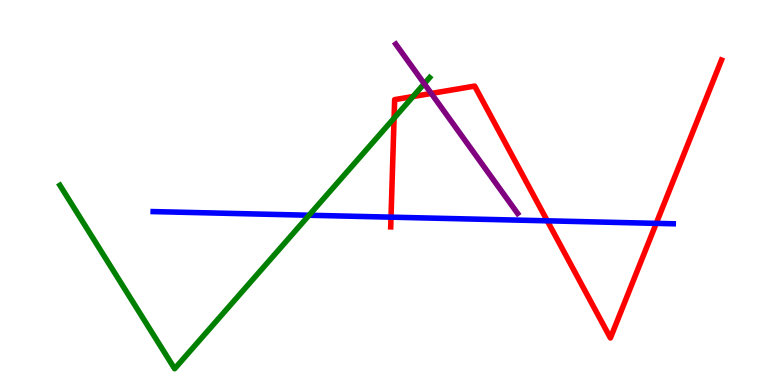[{'lines': ['blue', 'red'], 'intersections': [{'x': 5.05, 'y': 4.36}, {'x': 7.06, 'y': 4.26}, {'x': 8.47, 'y': 4.2}]}, {'lines': ['green', 'red'], 'intersections': [{'x': 5.08, 'y': 6.93}, {'x': 5.33, 'y': 7.49}]}, {'lines': ['purple', 'red'], 'intersections': [{'x': 5.56, 'y': 7.57}]}, {'lines': ['blue', 'green'], 'intersections': [{'x': 3.99, 'y': 4.41}]}, {'lines': ['blue', 'purple'], 'intersections': []}, {'lines': ['green', 'purple'], 'intersections': [{'x': 5.47, 'y': 7.83}]}]